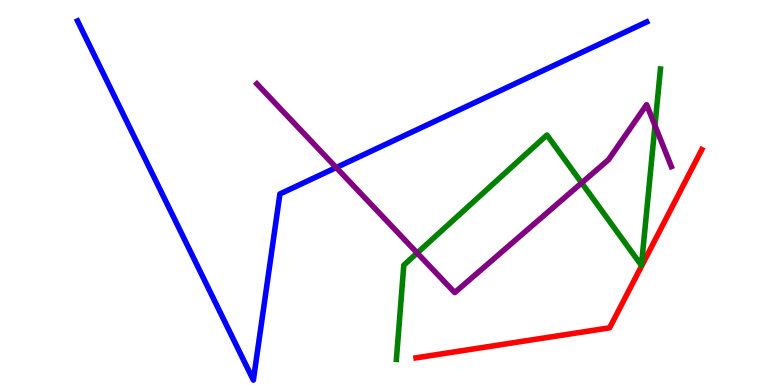[{'lines': ['blue', 'red'], 'intersections': []}, {'lines': ['green', 'red'], 'intersections': []}, {'lines': ['purple', 'red'], 'intersections': []}, {'lines': ['blue', 'green'], 'intersections': []}, {'lines': ['blue', 'purple'], 'intersections': [{'x': 4.34, 'y': 5.65}]}, {'lines': ['green', 'purple'], 'intersections': [{'x': 5.38, 'y': 3.43}, {'x': 7.51, 'y': 5.25}, {'x': 8.45, 'y': 6.74}]}]